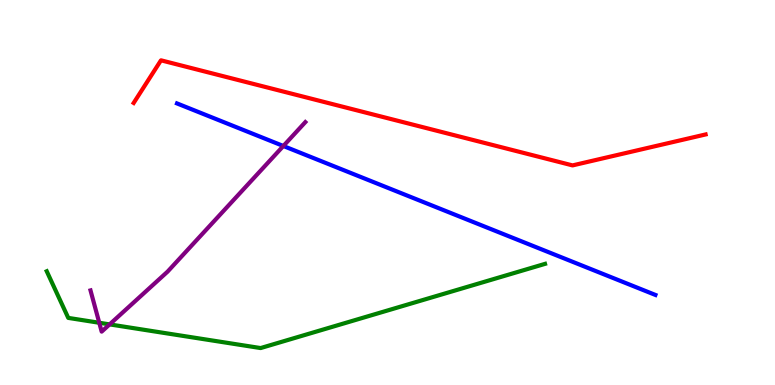[{'lines': ['blue', 'red'], 'intersections': []}, {'lines': ['green', 'red'], 'intersections': []}, {'lines': ['purple', 'red'], 'intersections': []}, {'lines': ['blue', 'green'], 'intersections': []}, {'lines': ['blue', 'purple'], 'intersections': [{'x': 3.66, 'y': 6.21}]}, {'lines': ['green', 'purple'], 'intersections': [{'x': 1.28, 'y': 1.62}, {'x': 1.41, 'y': 1.57}]}]